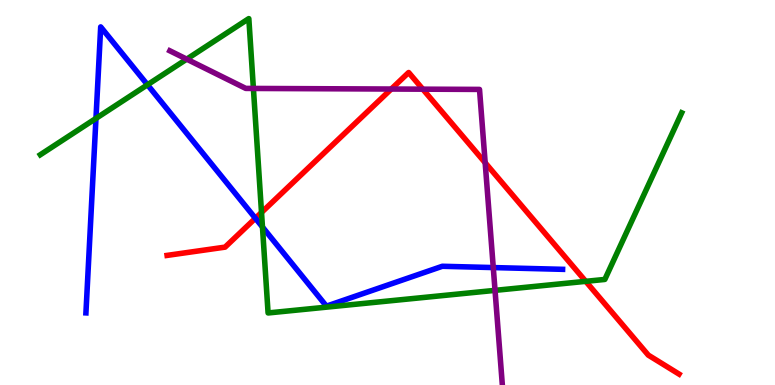[{'lines': ['blue', 'red'], 'intersections': [{'x': 3.3, 'y': 4.33}]}, {'lines': ['green', 'red'], 'intersections': [{'x': 3.37, 'y': 4.48}, {'x': 7.56, 'y': 2.69}]}, {'lines': ['purple', 'red'], 'intersections': [{'x': 5.05, 'y': 7.69}, {'x': 5.46, 'y': 7.68}, {'x': 6.26, 'y': 5.77}]}, {'lines': ['blue', 'green'], 'intersections': [{'x': 1.24, 'y': 6.92}, {'x': 1.9, 'y': 7.8}, {'x': 3.39, 'y': 4.1}]}, {'lines': ['blue', 'purple'], 'intersections': [{'x': 6.36, 'y': 3.05}]}, {'lines': ['green', 'purple'], 'intersections': [{'x': 2.41, 'y': 8.46}, {'x': 3.27, 'y': 7.7}, {'x': 6.39, 'y': 2.46}]}]